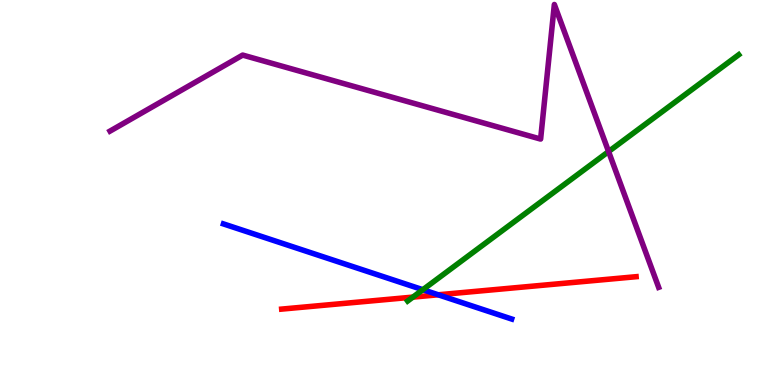[{'lines': ['blue', 'red'], 'intersections': [{'x': 5.65, 'y': 2.34}]}, {'lines': ['green', 'red'], 'intersections': [{'x': 5.33, 'y': 2.28}]}, {'lines': ['purple', 'red'], 'intersections': []}, {'lines': ['blue', 'green'], 'intersections': [{'x': 5.46, 'y': 2.48}]}, {'lines': ['blue', 'purple'], 'intersections': []}, {'lines': ['green', 'purple'], 'intersections': [{'x': 7.85, 'y': 6.06}]}]